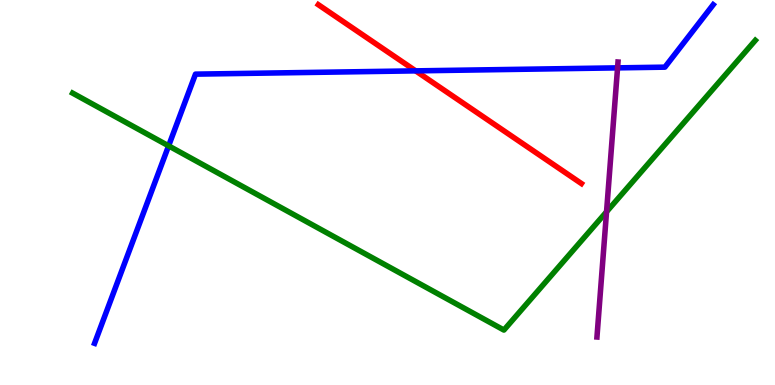[{'lines': ['blue', 'red'], 'intersections': [{'x': 5.36, 'y': 8.16}]}, {'lines': ['green', 'red'], 'intersections': []}, {'lines': ['purple', 'red'], 'intersections': []}, {'lines': ['blue', 'green'], 'intersections': [{'x': 2.18, 'y': 6.21}]}, {'lines': ['blue', 'purple'], 'intersections': [{'x': 7.97, 'y': 8.24}]}, {'lines': ['green', 'purple'], 'intersections': [{'x': 7.83, 'y': 4.5}]}]